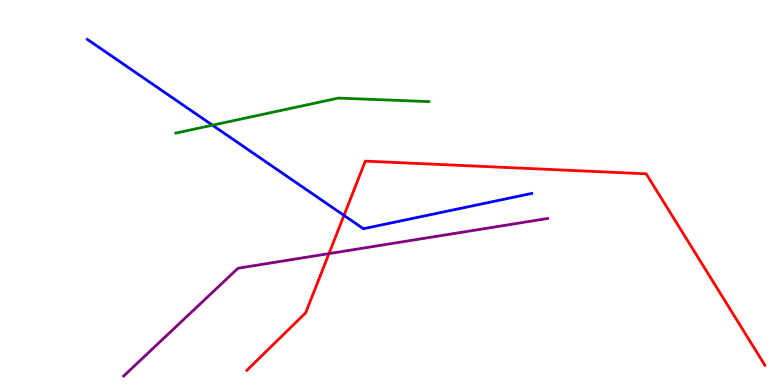[{'lines': ['blue', 'red'], 'intersections': [{'x': 4.44, 'y': 4.41}]}, {'lines': ['green', 'red'], 'intersections': []}, {'lines': ['purple', 'red'], 'intersections': [{'x': 4.24, 'y': 3.41}]}, {'lines': ['blue', 'green'], 'intersections': [{'x': 2.74, 'y': 6.75}]}, {'lines': ['blue', 'purple'], 'intersections': []}, {'lines': ['green', 'purple'], 'intersections': []}]